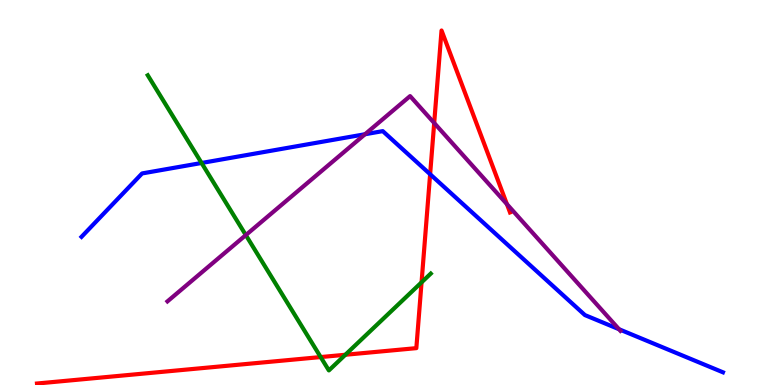[{'lines': ['blue', 'red'], 'intersections': [{'x': 5.55, 'y': 5.47}]}, {'lines': ['green', 'red'], 'intersections': [{'x': 4.14, 'y': 0.726}, {'x': 4.46, 'y': 0.785}, {'x': 5.44, 'y': 2.67}]}, {'lines': ['purple', 'red'], 'intersections': [{'x': 5.6, 'y': 6.81}, {'x': 6.54, 'y': 4.7}]}, {'lines': ['blue', 'green'], 'intersections': [{'x': 2.6, 'y': 5.77}]}, {'lines': ['blue', 'purple'], 'intersections': [{'x': 4.71, 'y': 6.51}, {'x': 7.99, 'y': 1.45}]}, {'lines': ['green', 'purple'], 'intersections': [{'x': 3.17, 'y': 3.89}]}]